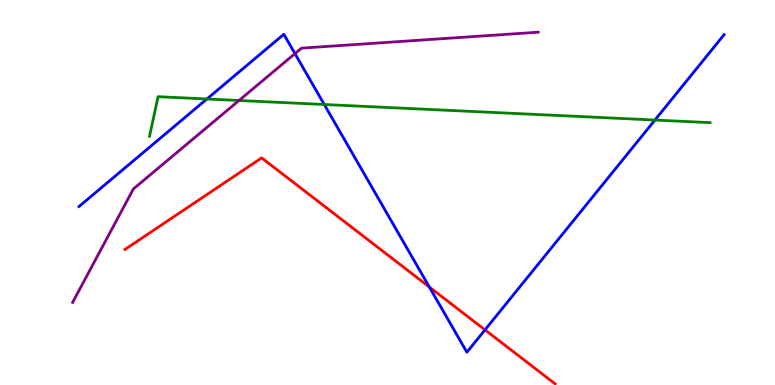[{'lines': ['blue', 'red'], 'intersections': [{'x': 5.54, 'y': 2.54}, {'x': 6.26, 'y': 1.43}]}, {'lines': ['green', 'red'], 'intersections': []}, {'lines': ['purple', 'red'], 'intersections': []}, {'lines': ['blue', 'green'], 'intersections': [{'x': 2.67, 'y': 7.43}, {'x': 4.18, 'y': 7.29}, {'x': 8.45, 'y': 6.88}]}, {'lines': ['blue', 'purple'], 'intersections': [{'x': 3.81, 'y': 8.61}]}, {'lines': ['green', 'purple'], 'intersections': [{'x': 3.08, 'y': 7.39}]}]